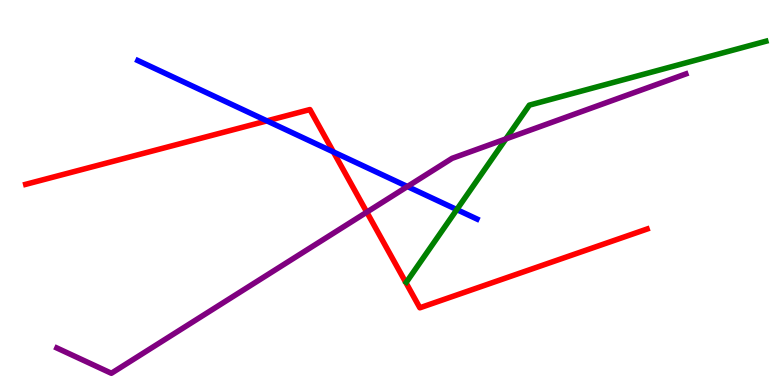[{'lines': ['blue', 'red'], 'intersections': [{'x': 3.44, 'y': 6.86}, {'x': 4.3, 'y': 6.05}]}, {'lines': ['green', 'red'], 'intersections': []}, {'lines': ['purple', 'red'], 'intersections': [{'x': 4.73, 'y': 4.49}]}, {'lines': ['blue', 'green'], 'intersections': [{'x': 5.89, 'y': 4.56}]}, {'lines': ['blue', 'purple'], 'intersections': [{'x': 5.26, 'y': 5.16}]}, {'lines': ['green', 'purple'], 'intersections': [{'x': 6.53, 'y': 6.39}]}]